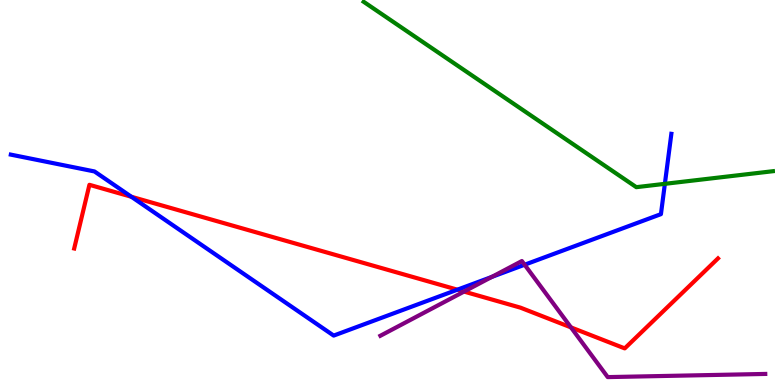[{'lines': ['blue', 'red'], 'intersections': [{'x': 1.7, 'y': 4.89}, {'x': 5.9, 'y': 2.48}]}, {'lines': ['green', 'red'], 'intersections': []}, {'lines': ['purple', 'red'], 'intersections': [{'x': 5.99, 'y': 2.43}, {'x': 7.37, 'y': 1.5}]}, {'lines': ['blue', 'green'], 'intersections': [{'x': 8.58, 'y': 5.23}]}, {'lines': ['blue', 'purple'], 'intersections': [{'x': 6.35, 'y': 2.81}, {'x': 6.77, 'y': 3.12}]}, {'lines': ['green', 'purple'], 'intersections': []}]